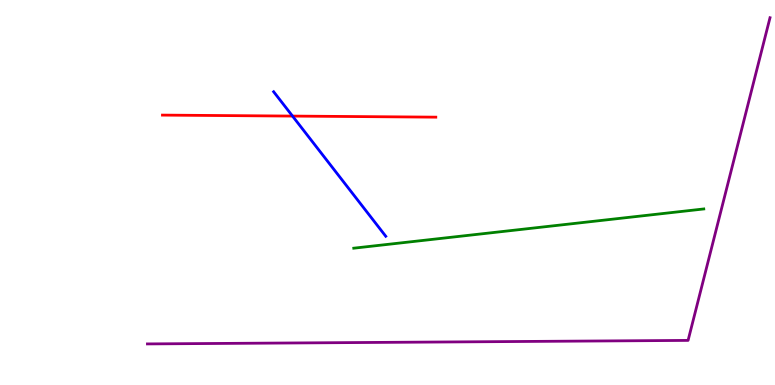[{'lines': ['blue', 'red'], 'intersections': [{'x': 3.77, 'y': 6.98}]}, {'lines': ['green', 'red'], 'intersections': []}, {'lines': ['purple', 'red'], 'intersections': []}, {'lines': ['blue', 'green'], 'intersections': []}, {'lines': ['blue', 'purple'], 'intersections': []}, {'lines': ['green', 'purple'], 'intersections': []}]